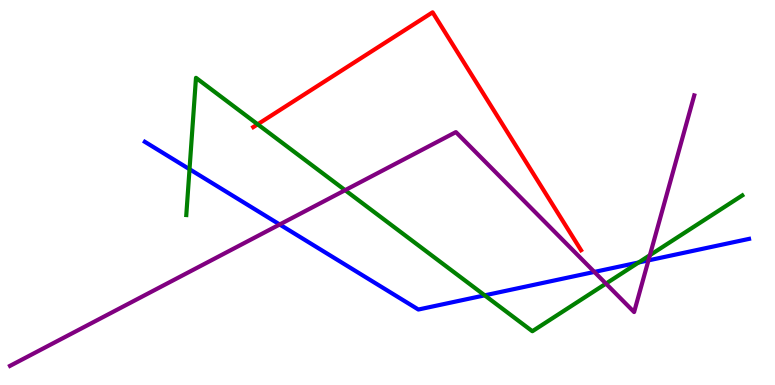[{'lines': ['blue', 'red'], 'intersections': []}, {'lines': ['green', 'red'], 'intersections': [{'x': 3.32, 'y': 6.77}]}, {'lines': ['purple', 'red'], 'intersections': []}, {'lines': ['blue', 'green'], 'intersections': [{'x': 2.45, 'y': 5.61}, {'x': 6.25, 'y': 2.33}, {'x': 8.24, 'y': 3.18}]}, {'lines': ['blue', 'purple'], 'intersections': [{'x': 3.61, 'y': 4.17}, {'x': 7.67, 'y': 2.94}, {'x': 8.37, 'y': 3.24}]}, {'lines': ['green', 'purple'], 'intersections': [{'x': 4.45, 'y': 5.06}, {'x': 7.82, 'y': 2.63}, {'x': 8.39, 'y': 3.37}]}]